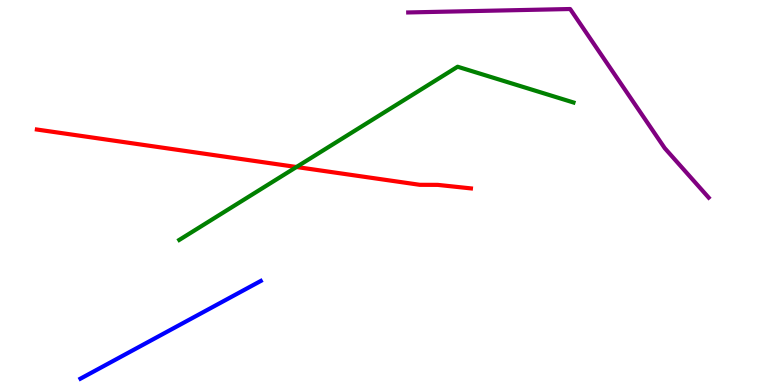[{'lines': ['blue', 'red'], 'intersections': []}, {'lines': ['green', 'red'], 'intersections': [{'x': 3.83, 'y': 5.66}]}, {'lines': ['purple', 'red'], 'intersections': []}, {'lines': ['blue', 'green'], 'intersections': []}, {'lines': ['blue', 'purple'], 'intersections': []}, {'lines': ['green', 'purple'], 'intersections': []}]